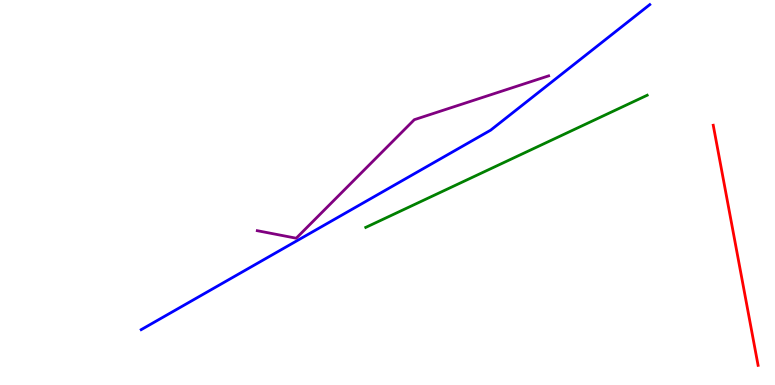[{'lines': ['blue', 'red'], 'intersections': []}, {'lines': ['green', 'red'], 'intersections': []}, {'lines': ['purple', 'red'], 'intersections': []}, {'lines': ['blue', 'green'], 'intersections': []}, {'lines': ['blue', 'purple'], 'intersections': []}, {'lines': ['green', 'purple'], 'intersections': []}]